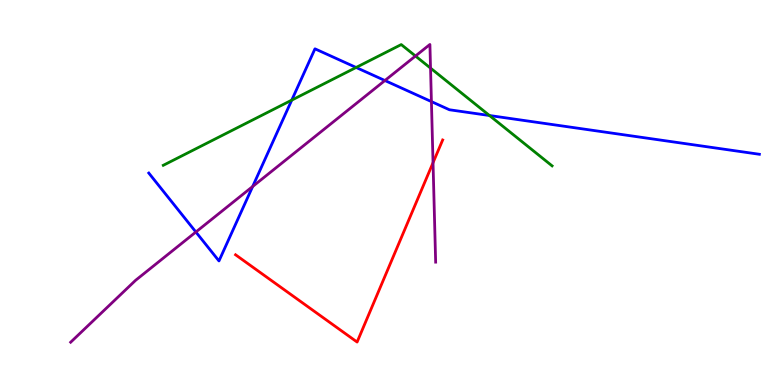[{'lines': ['blue', 'red'], 'intersections': []}, {'lines': ['green', 'red'], 'intersections': []}, {'lines': ['purple', 'red'], 'intersections': [{'x': 5.59, 'y': 5.77}]}, {'lines': ['blue', 'green'], 'intersections': [{'x': 3.76, 'y': 7.4}, {'x': 4.6, 'y': 8.25}, {'x': 6.32, 'y': 7.0}]}, {'lines': ['blue', 'purple'], 'intersections': [{'x': 2.53, 'y': 3.97}, {'x': 3.26, 'y': 5.16}, {'x': 4.97, 'y': 7.91}, {'x': 5.57, 'y': 7.36}]}, {'lines': ['green', 'purple'], 'intersections': [{'x': 5.36, 'y': 8.54}, {'x': 5.56, 'y': 8.23}]}]